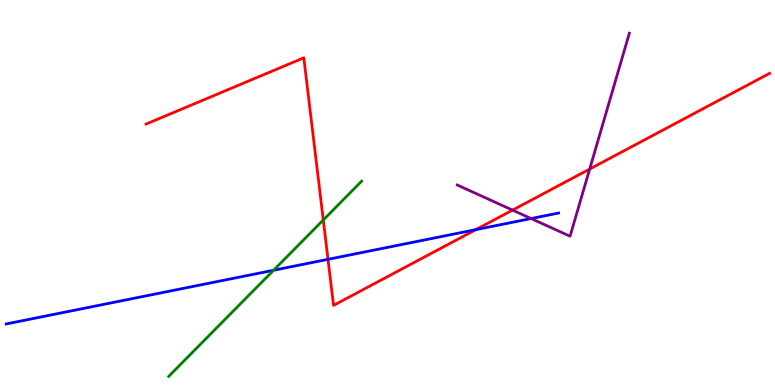[{'lines': ['blue', 'red'], 'intersections': [{'x': 4.23, 'y': 3.26}, {'x': 6.14, 'y': 4.04}]}, {'lines': ['green', 'red'], 'intersections': [{'x': 4.17, 'y': 4.29}]}, {'lines': ['purple', 'red'], 'intersections': [{'x': 6.61, 'y': 4.54}, {'x': 7.61, 'y': 5.61}]}, {'lines': ['blue', 'green'], 'intersections': [{'x': 3.53, 'y': 2.98}]}, {'lines': ['blue', 'purple'], 'intersections': [{'x': 6.85, 'y': 4.32}]}, {'lines': ['green', 'purple'], 'intersections': []}]